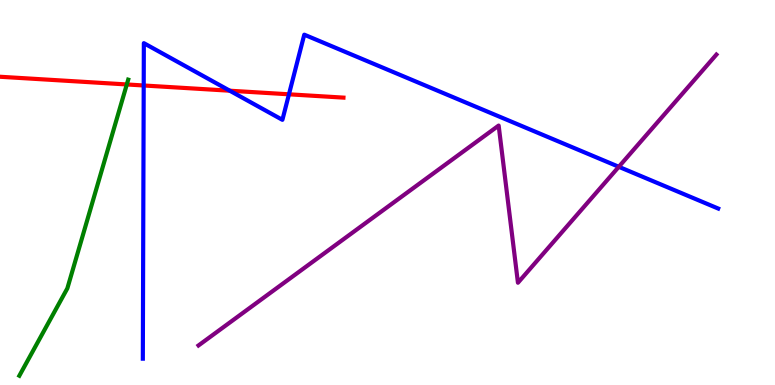[{'lines': ['blue', 'red'], 'intersections': [{'x': 1.85, 'y': 7.78}, {'x': 2.96, 'y': 7.64}, {'x': 3.73, 'y': 7.55}]}, {'lines': ['green', 'red'], 'intersections': [{'x': 1.64, 'y': 7.81}]}, {'lines': ['purple', 'red'], 'intersections': []}, {'lines': ['blue', 'green'], 'intersections': []}, {'lines': ['blue', 'purple'], 'intersections': [{'x': 7.98, 'y': 5.67}]}, {'lines': ['green', 'purple'], 'intersections': []}]